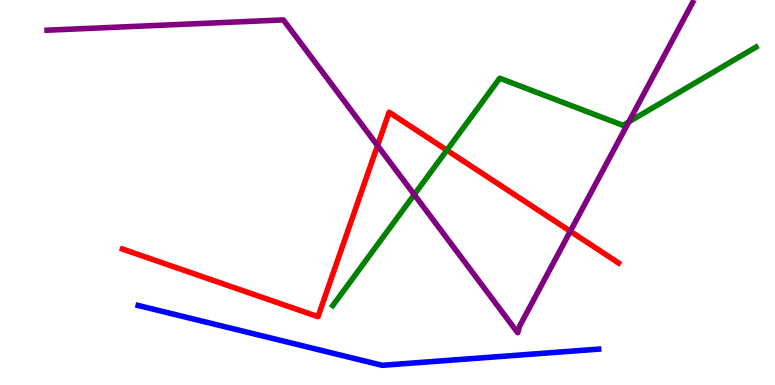[{'lines': ['blue', 'red'], 'intersections': []}, {'lines': ['green', 'red'], 'intersections': [{'x': 5.77, 'y': 6.1}]}, {'lines': ['purple', 'red'], 'intersections': [{'x': 4.87, 'y': 6.22}, {'x': 7.36, 'y': 3.99}]}, {'lines': ['blue', 'green'], 'intersections': []}, {'lines': ['blue', 'purple'], 'intersections': []}, {'lines': ['green', 'purple'], 'intersections': [{'x': 5.35, 'y': 4.95}, {'x': 8.11, 'y': 6.83}]}]